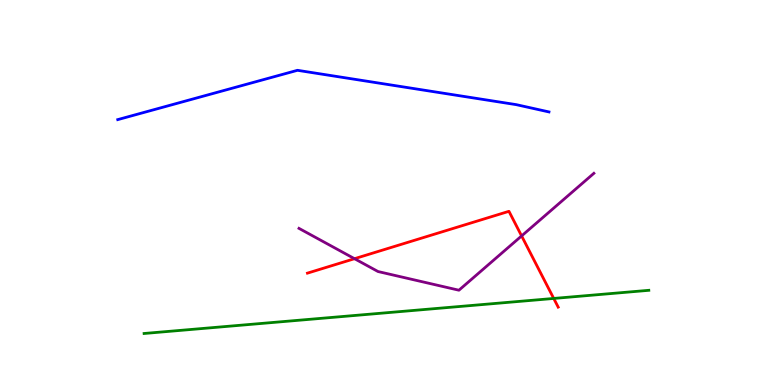[{'lines': ['blue', 'red'], 'intersections': []}, {'lines': ['green', 'red'], 'intersections': [{'x': 7.14, 'y': 2.25}]}, {'lines': ['purple', 'red'], 'intersections': [{'x': 4.57, 'y': 3.28}, {'x': 6.73, 'y': 3.87}]}, {'lines': ['blue', 'green'], 'intersections': []}, {'lines': ['blue', 'purple'], 'intersections': []}, {'lines': ['green', 'purple'], 'intersections': []}]